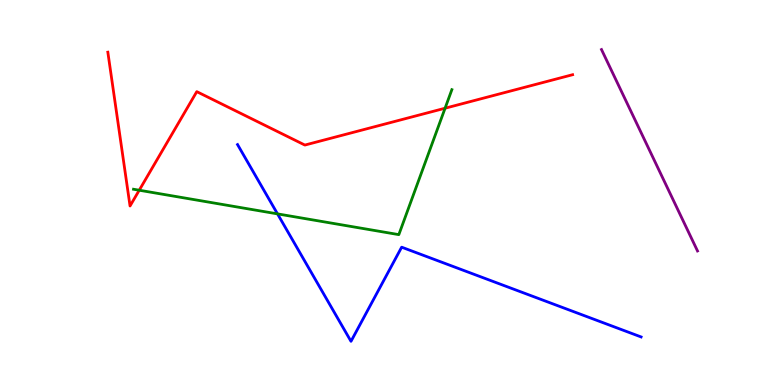[{'lines': ['blue', 'red'], 'intersections': []}, {'lines': ['green', 'red'], 'intersections': [{'x': 1.8, 'y': 5.06}, {'x': 5.74, 'y': 7.19}]}, {'lines': ['purple', 'red'], 'intersections': []}, {'lines': ['blue', 'green'], 'intersections': [{'x': 3.58, 'y': 4.44}]}, {'lines': ['blue', 'purple'], 'intersections': []}, {'lines': ['green', 'purple'], 'intersections': []}]